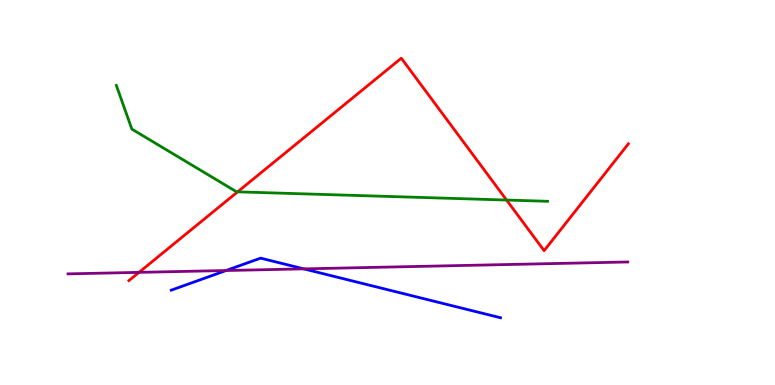[{'lines': ['blue', 'red'], 'intersections': []}, {'lines': ['green', 'red'], 'intersections': [{'x': 3.07, 'y': 5.02}, {'x': 6.54, 'y': 4.8}]}, {'lines': ['purple', 'red'], 'intersections': [{'x': 1.79, 'y': 2.93}]}, {'lines': ['blue', 'green'], 'intersections': []}, {'lines': ['blue', 'purple'], 'intersections': [{'x': 2.92, 'y': 2.97}, {'x': 3.92, 'y': 3.02}]}, {'lines': ['green', 'purple'], 'intersections': []}]